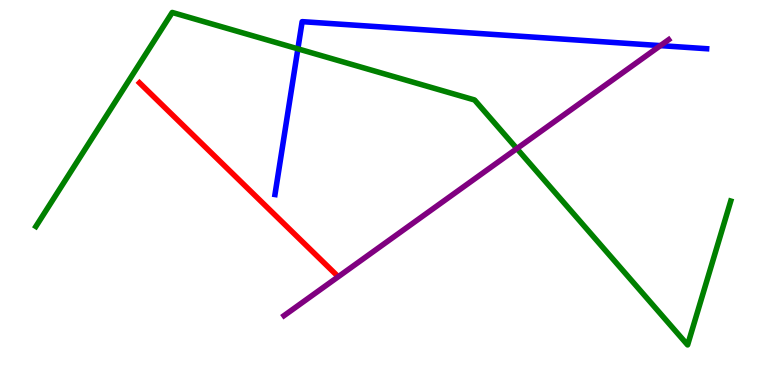[{'lines': ['blue', 'red'], 'intersections': []}, {'lines': ['green', 'red'], 'intersections': []}, {'lines': ['purple', 'red'], 'intersections': []}, {'lines': ['blue', 'green'], 'intersections': [{'x': 3.84, 'y': 8.73}]}, {'lines': ['blue', 'purple'], 'intersections': [{'x': 8.52, 'y': 8.82}]}, {'lines': ['green', 'purple'], 'intersections': [{'x': 6.67, 'y': 6.14}]}]